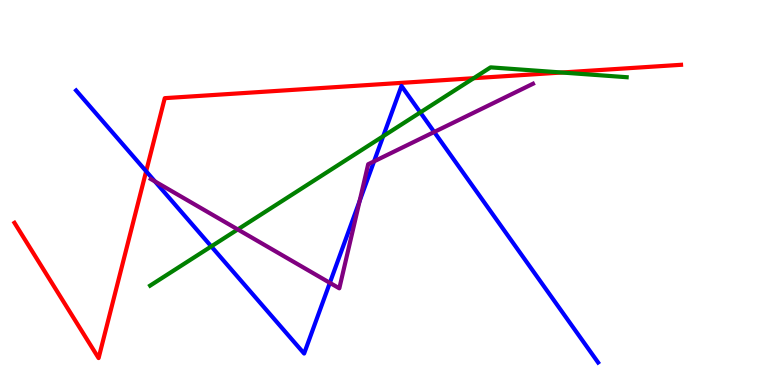[{'lines': ['blue', 'red'], 'intersections': [{'x': 1.89, 'y': 5.55}]}, {'lines': ['green', 'red'], 'intersections': [{'x': 6.11, 'y': 7.97}, {'x': 7.25, 'y': 8.12}]}, {'lines': ['purple', 'red'], 'intersections': []}, {'lines': ['blue', 'green'], 'intersections': [{'x': 2.73, 'y': 3.6}, {'x': 4.94, 'y': 6.46}, {'x': 5.42, 'y': 7.08}]}, {'lines': ['blue', 'purple'], 'intersections': [{'x': 2.0, 'y': 5.29}, {'x': 4.26, 'y': 2.65}, {'x': 4.64, 'y': 4.78}, {'x': 4.83, 'y': 5.81}, {'x': 5.6, 'y': 6.57}]}, {'lines': ['green', 'purple'], 'intersections': [{'x': 3.07, 'y': 4.04}]}]